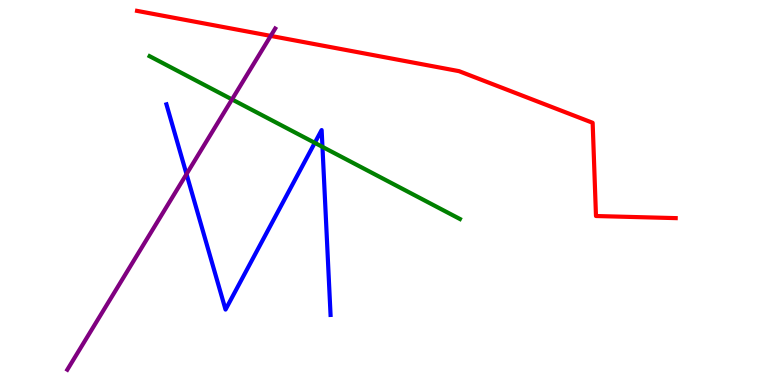[{'lines': ['blue', 'red'], 'intersections': []}, {'lines': ['green', 'red'], 'intersections': []}, {'lines': ['purple', 'red'], 'intersections': [{'x': 3.49, 'y': 9.07}]}, {'lines': ['blue', 'green'], 'intersections': [{'x': 4.06, 'y': 6.29}, {'x': 4.16, 'y': 6.19}]}, {'lines': ['blue', 'purple'], 'intersections': [{'x': 2.41, 'y': 5.48}]}, {'lines': ['green', 'purple'], 'intersections': [{'x': 2.99, 'y': 7.42}]}]